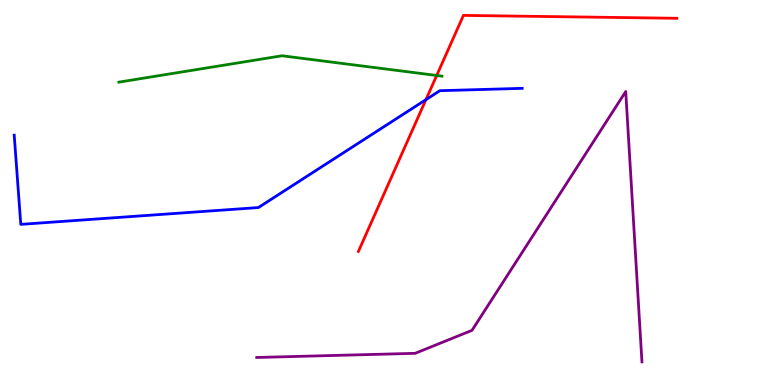[{'lines': ['blue', 'red'], 'intersections': [{'x': 5.5, 'y': 7.41}]}, {'lines': ['green', 'red'], 'intersections': [{'x': 5.63, 'y': 8.04}]}, {'lines': ['purple', 'red'], 'intersections': []}, {'lines': ['blue', 'green'], 'intersections': []}, {'lines': ['blue', 'purple'], 'intersections': []}, {'lines': ['green', 'purple'], 'intersections': []}]